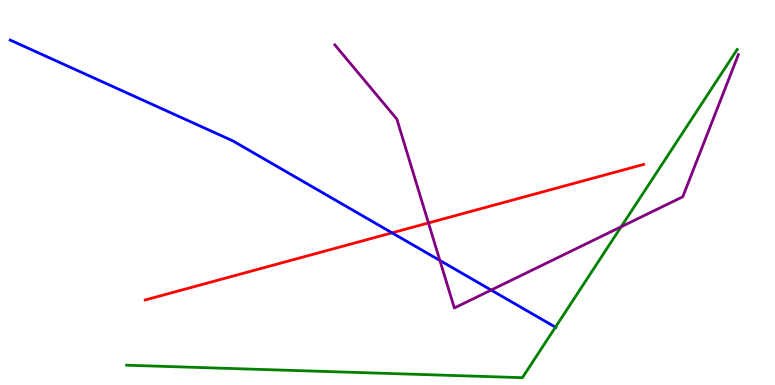[{'lines': ['blue', 'red'], 'intersections': [{'x': 5.06, 'y': 3.95}]}, {'lines': ['green', 'red'], 'intersections': []}, {'lines': ['purple', 'red'], 'intersections': [{'x': 5.53, 'y': 4.21}]}, {'lines': ['blue', 'green'], 'intersections': [{'x': 7.17, 'y': 1.5}]}, {'lines': ['blue', 'purple'], 'intersections': [{'x': 5.68, 'y': 3.23}, {'x': 6.34, 'y': 2.47}]}, {'lines': ['green', 'purple'], 'intersections': [{'x': 8.01, 'y': 4.11}]}]